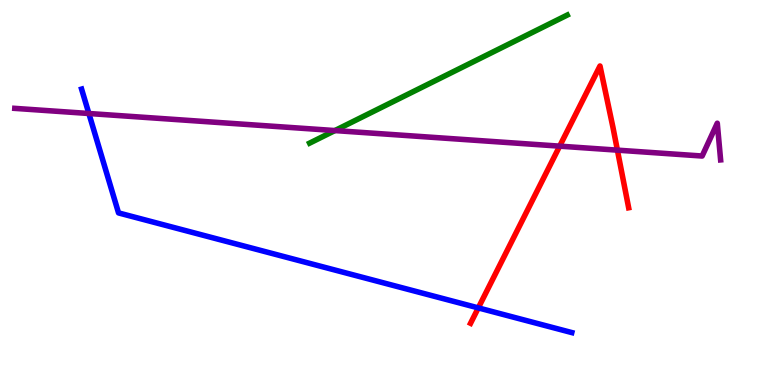[{'lines': ['blue', 'red'], 'intersections': [{'x': 6.17, 'y': 2.0}]}, {'lines': ['green', 'red'], 'intersections': []}, {'lines': ['purple', 'red'], 'intersections': [{'x': 7.22, 'y': 6.2}, {'x': 7.97, 'y': 6.1}]}, {'lines': ['blue', 'green'], 'intersections': []}, {'lines': ['blue', 'purple'], 'intersections': [{'x': 1.15, 'y': 7.05}]}, {'lines': ['green', 'purple'], 'intersections': [{'x': 4.32, 'y': 6.61}]}]